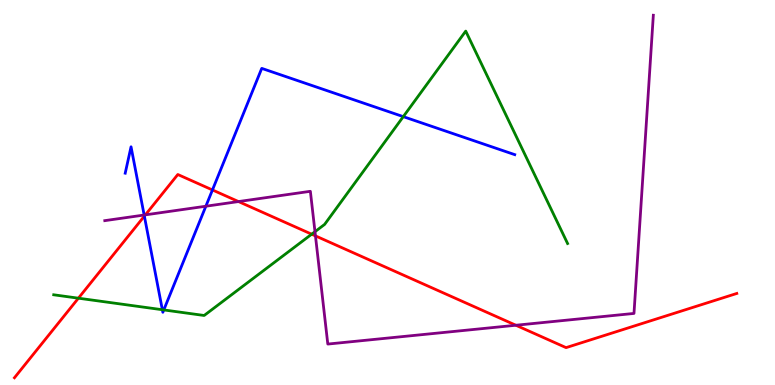[{'lines': ['blue', 'red'], 'intersections': [{'x': 1.86, 'y': 4.39}, {'x': 2.74, 'y': 5.07}]}, {'lines': ['green', 'red'], 'intersections': [{'x': 1.01, 'y': 2.25}, {'x': 4.02, 'y': 3.92}]}, {'lines': ['purple', 'red'], 'intersections': [{'x': 1.88, 'y': 4.42}, {'x': 3.08, 'y': 4.76}, {'x': 4.07, 'y': 3.87}, {'x': 6.66, 'y': 1.55}]}, {'lines': ['blue', 'green'], 'intersections': [{'x': 2.09, 'y': 1.95}, {'x': 2.11, 'y': 1.95}, {'x': 5.2, 'y': 6.97}]}, {'lines': ['blue', 'purple'], 'intersections': [{'x': 1.86, 'y': 4.41}, {'x': 2.66, 'y': 4.64}]}, {'lines': ['green', 'purple'], 'intersections': [{'x': 4.06, 'y': 3.98}]}]